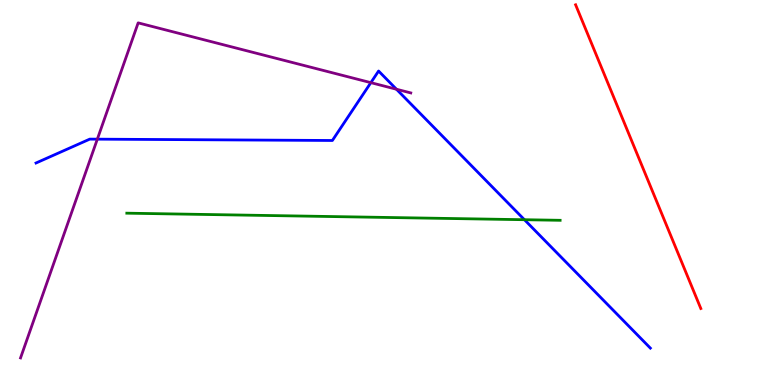[{'lines': ['blue', 'red'], 'intersections': []}, {'lines': ['green', 'red'], 'intersections': []}, {'lines': ['purple', 'red'], 'intersections': []}, {'lines': ['blue', 'green'], 'intersections': [{'x': 6.77, 'y': 4.29}]}, {'lines': ['blue', 'purple'], 'intersections': [{'x': 1.26, 'y': 6.39}, {'x': 4.79, 'y': 7.85}, {'x': 5.12, 'y': 7.68}]}, {'lines': ['green', 'purple'], 'intersections': []}]